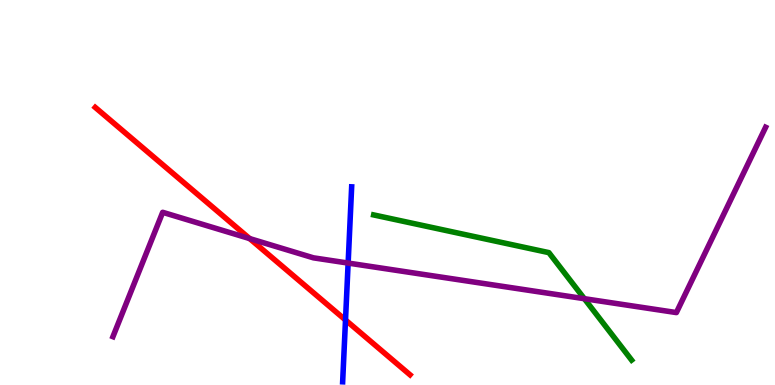[{'lines': ['blue', 'red'], 'intersections': [{'x': 4.46, 'y': 1.69}]}, {'lines': ['green', 'red'], 'intersections': []}, {'lines': ['purple', 'red'], 'intersections': [{'x': 3.22, 'y': 3.8}]}, {'lines': ['blue', 'green'], 'intersections': []}, {'lines': ['blue', 'purple'], 'intersections': [{'x': 4.49, 'y': 3.17}]}, {'lines': ['green', 'purple'], 'intersections': [{'x': 7.54, 'y': 2.24}]}]